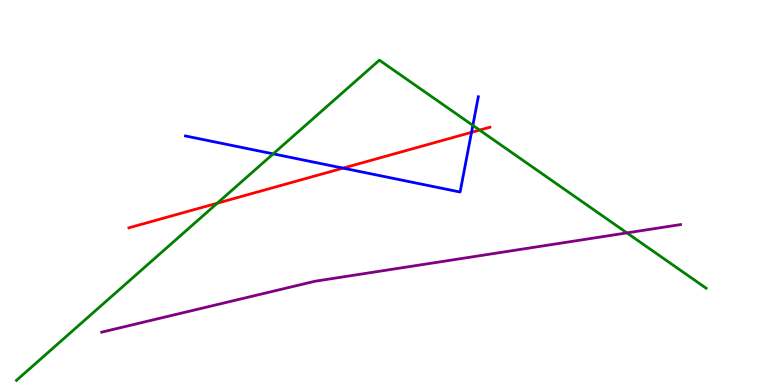[{'lines': ['blue', 'red'], 'intersections': [{'x': 4.43, 'y': 5.63}, {'x': 6.08, 'y': 6.56}]}, {'lines': ['green', 'red'], 'intersections': [{'x': 2.8, 'y': 4.72}, {'x': 6.19, 'y': 6.62}]}, {'lines': ['purple', 'red'], 'intersections': []}, {'lines': ['blue', 'green'], 'intersections': [{'x': 3.52, 'y': 6.0}, {'x': 6.1, 'y': 6.74}]}, {'lines': ['blue', 'purple'], 'intersections': []}, {'lines': ['green', 'purple'], 'intersections': [{'x': 8.09, 'y': 3.95}]}]